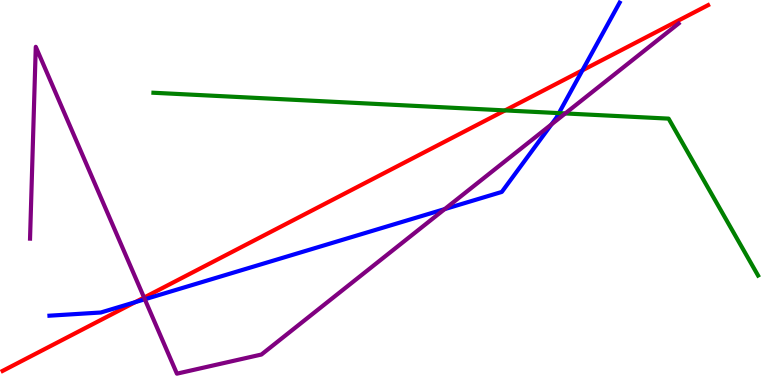[{'lines': ['blue', 'red'], 'intersections': [{'x': 1.74, 'y': 2.15}, {'x': 7.52, 'y': 8.17}]}, {'lines': ['green', 'red'], 'intersections': [{'x': 6.52, 'y': 7.13}]}, {'lines': ['purple', 'red'], 'intersections': [{'x': 1.86, 'y': 2.27}]}, {'lines': ['blue', 'green'], 'intersections': [{'x': 7.21, 'y': 7.06}]}, {'lines': ['blue', 'purple'], 'intersections': [{'x': 1.87, 'y': 2.23}, {'x': 5.74, 'y': 4.57}, {'x': 7.12, 'y': 6.77}]}, {'lines': ['green', 'purple'], 'intersections': [{'x': 7.29, 'y': 7.05}]}]